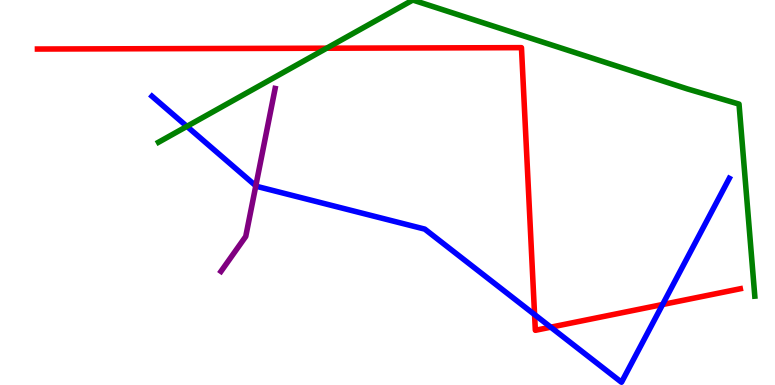[{'lines': ['blue', 'red'], 'intersections': [{'x': 6.9, 'y': 1.83}, {'x': 7.11, 'y': 1.5}, {'x': 8.55, 'y': 2.09}]}, {'lines': ['green', 'red'], 'intersections': [{'x': 4.21, 'y': 8.75}]}, {'lines': ['purple', 'red'], 'intersections': []}, {'lines': ['blue', 'green'], 'intersections': [{'x': 2.41, 'y': 6.72}]}, {'lines': ['blue', 'purple'], 'intersections': [{'x': 3.3, 'y': 5.17}]}, {'lines': ['green', 'purple'], 'intersections': []}]